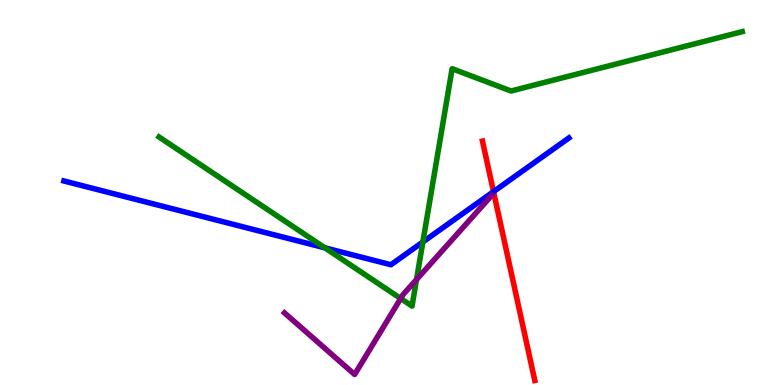[{'lines': ['blue', 'red'], 'intersections': [{'x': 6.37, 'y': 5.02}]}, {'lines': ['green', 'red'], 'intersections': []}, {'lines': ['purple', 'red'], 'intersections': []}, {'lines': ['blue', 'green'], 'intersections': [{'x': 4.19, 'y': 3.56}, {'x': 5.46, 'y': 3.71}]}, {'lines': ['blue', 'purple'], 'intersections': []}, {'lines': ['green', 'purple'], 'intersections': [{'x': 5.17, 'y': 2.25}, {'x': 5.37, 'y': 2.74}]}]